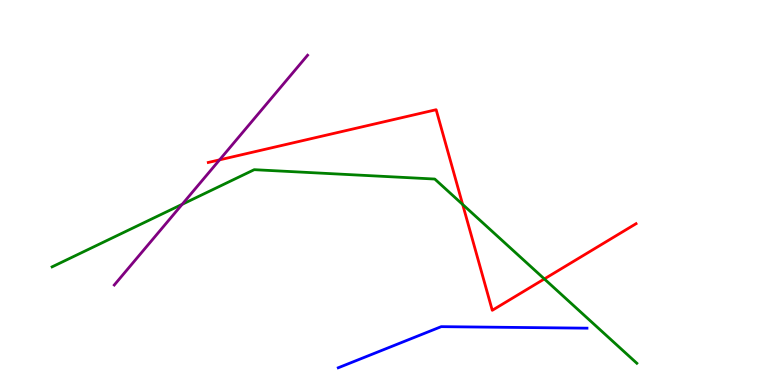[{'lines': ['blue', 'red'], 'intersections': []}, {'lines': ['green', 'red'], 'intersections': [{'x': 5.97, 'y': 4.69}, {'x': 7.02, 'y': 2.75}]}, {'lines': ['purple', 'red'], 'intersections': [{'x': 2.83, 'y': 5.85}]}, {'lines': ['blue', 'green'], 'intersections': []}, {'lines': ['blue', 'purple'], 'intersections': []}, {'lines': ['green', 'purple'], 'intersections': [{'x': 2.35, 'y': 4.69}]}]